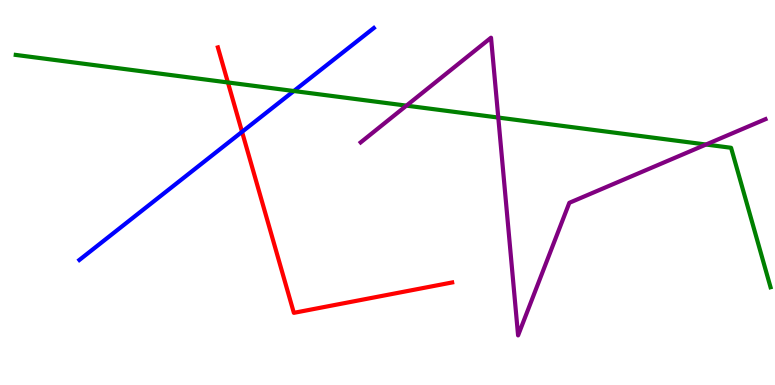[{'lines': ['blue', 'red'], 'intersections': [{'x': 3.12, 'y': 6.58}]}, {'lines': ['green', 'red'], 'intersections': [{'x': 2.94, 'y': 7.86}]}, {'lines': ['purple', 'red'], 'intersections': []}, {'lines': ['blue', 'green'], 'intersections': [{'x': 3.79, 'y': 7.64}]}, {'lines': ['blue', 'purple'], 'intersections': []}, {'lines': ['green', 'purple'], 'intersections': [{'x': 5.24, 'y': 7.26}, {'x': 6.43, 'y': 6.95}, {'x': 9.11, 'y': 6.25}]}]